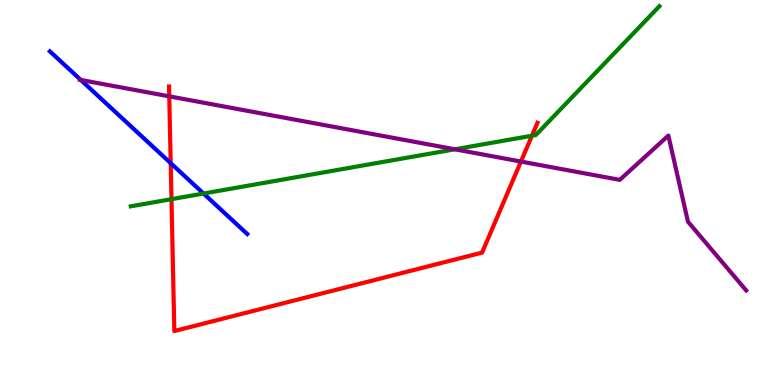[{'lines': ['blue', 'red'], 'intersections': [{'x': 2.2, 'y': 5.76}]}, {'lines': ['green', 'red'], 'intersections': [{'x': 2.21, 'y': 4.83}, {'x': 6.86, 'y': 6.47}]}, {'lines': ['purple', 'red'], 'intersections': [{'x': 2.18, 'y': 7.5}, {'x': 6.72, 'y': 5.8}]}, {'lines': ['blue', 'green'], 'intersections': [{'x': 2.63, 'y': 4.97}]}, {'lines': ['blue', 'purple'], 'intersections': [{'x': 1.04, 'y': 7.92}]}, {'lines': ['green', 'purple'], 'intersections': [{'x': 5.87, 'y': 6.12}]}]